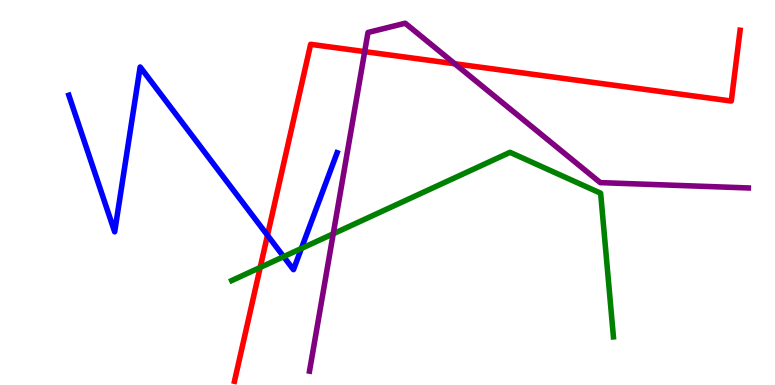[{'lines': ['blue', 'red'], 'intersections': [{'x': 3.45, 'y': 3.89}]}, {'lines': ['green', 'red'], 'intersections': [{'x': 3.36, 'y': 3.05}]}, {'lines': ['purple', 'red'], 'intersections': [{'x': 4.71, 'y': 8.66}, {'x': 5.87, 'y': 8.34}]}, {'lines': ['blue', 'green'], 'intersections': [{'x': 3.66, 'y': 3.33}, {'x': 3.89, 'y': 3.55}]}, {'lines': ['blue', 'purple'], 'intersections': []}, {'lines': ['green', 'purple'], 'intersections': [{'x': 4.3, 'y': 3.93}]}]